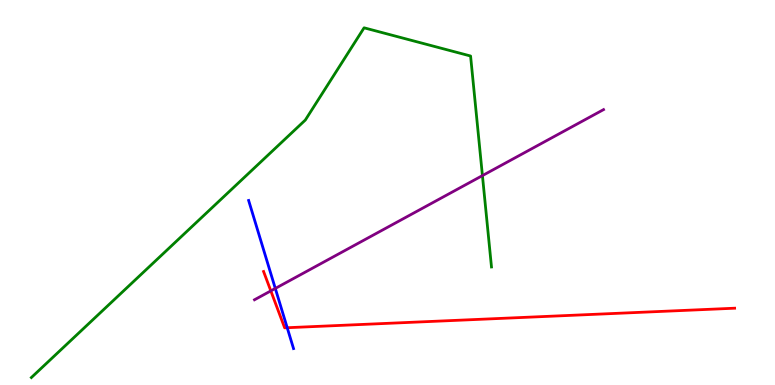[{'lines': ['blue', 'red'], 'intersections': [{'x': 3.71, 'y': 1.49}]}, {'lines': ['green', 'red'], 'intersections': []}, {'lines': ['purple', 'red'], 'intersections': [{'x': 3.49, 'y': 2.44}]}, {'lines': ['blue', 'green'], 'intersections': []}, {'lines': ['blue', 'purple'], 'intersections': [{'x': 3.55, 'y': 2.51}]}, {'lines': ['green', 'purple'], 'intersections': [{'x': 6.22, 'y': 5.44}]}]